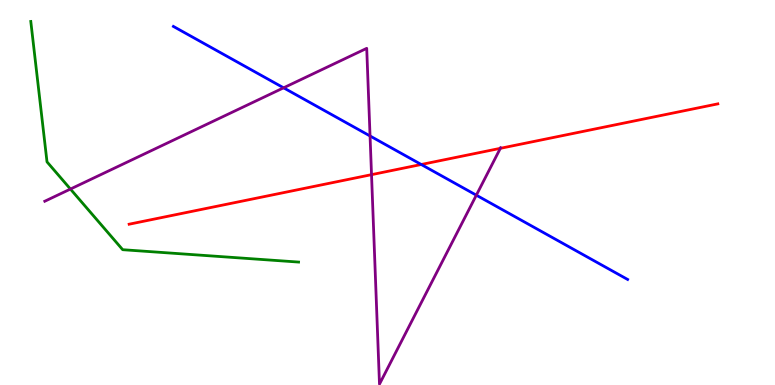[{'lines': ['blue', 'red'], 'intersections': [{'x': 5.44, 'y': 5.73}]}, {'lines': ['green', 'red'], 'intersections': []}, {'lines': ['purple', 'red'], 'intersections': [{'x': 4.79, 'y': 5.46}, {'x': 6.46, 'y': 6.15}]}, {'lines': ['blue', 'green'], 'intersections': []}, {'lines': ['blue', 'purple'], 'intersections': [{'x': 3.66, 'y': 7.72}, {'x': 4.77, 'y': 6.47}, {'x': 6.15, 'y': 4.93}]}, {'lines': ['green', 'purple'], 'intersections': [{'x': 0.909, 'y': 5.09}]}]